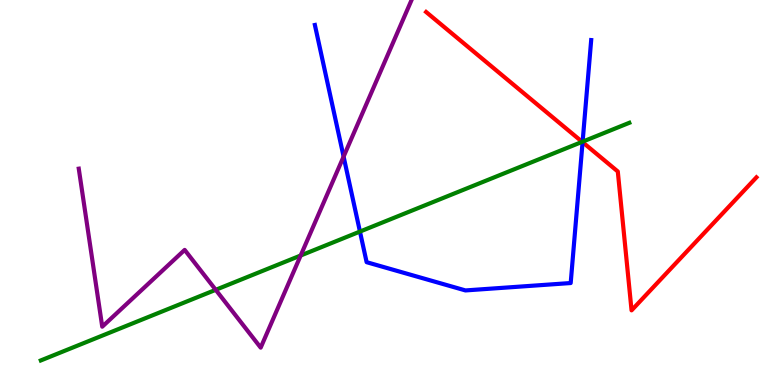[{'lines': ['blue', 'red'], 'intersections': [{'x': 7.52, 'y': 6.31}]}, {'lines': ['green', 'red'], 'intersections': [{'x': 7.51, 'y': 6.32}]}, {'lines': ['purple', 'red'], 'intersections': []}, {'lines': ['blue', 'green'], 'intersections': [{'x': 4.64, 'y': 3.99}, {'x': 7.52, 'y': 6.32}]}, {'lines': ['blue', 'purple'], 'intersections': [{'x': 4.43, 'y': 5.93}]}, {'lines': ['green', 'purple'], 'intersections': [{'x': 2.78, 'y': 2.47}, {'x': 3.88, 'y': 3.36}]}]